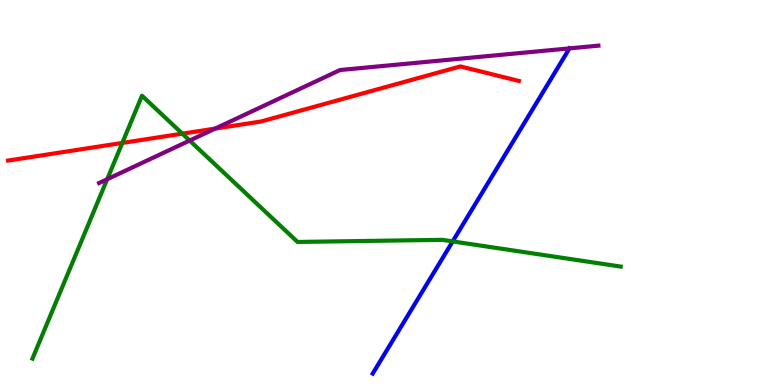[{'lines': ['blue', 'red'], 'intersections': []}, {'lines': ['green', 'red'], 'intersections': [{'x': 1.58, 'y': 6.29}, {'x': 2.35, 'y': 6.53}]}, {'lines': ['purple', 'red'], 'intersections': [{'x': 2.78, 'y': 6.66}]}, {'lines': ['blue', 'green'], 'intersections': [{'x': 5.84, 'y': 3.73}]}, {'lines': ['blue', 'purple'], 'intersections': [{'x': 7.35, 'y': 8.74}]}, {'lines': ['green', 'purple'], 'intersections': [{'x': 1.38, 'y': 5.34}, {'x': 2.45, 'y': 6.35}]}]